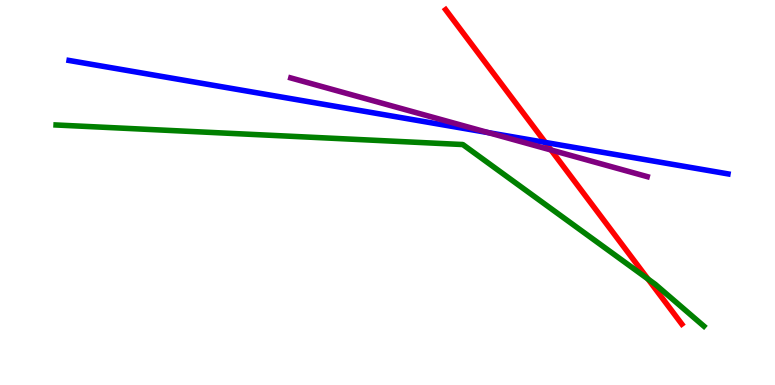[{'lines': ['blue', 'red'], 'intersections': [{'x': 7.04, 'y': 6.3}]}, {'lines': ['green', 'red'], 'intersections': [{'x': 8.36, 'y': 2.75}]}, {'lines': ['purple', 'red'], 'intersections': [{'x': 7.11, 'y': 6.1}]}, {'lines': ['blue', 'green'], 'intersections': []}, {'lines': ['blue', 'purple'], 'intersections': [{'x': 6.3, 'y': 6.55}]}, {'lines': ['green', 'purple'], 'intersections': []}]